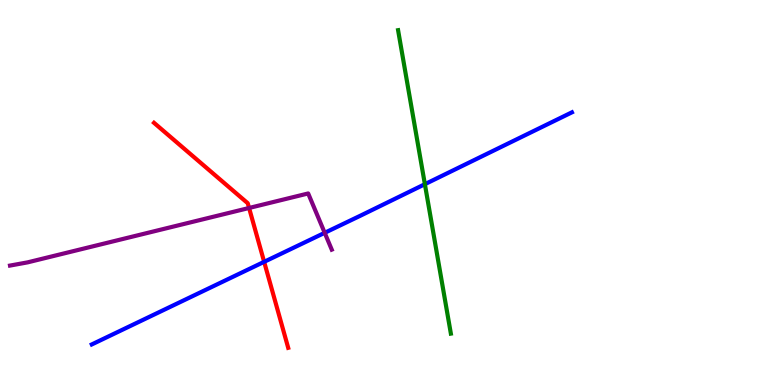[{'lines': ['blue', 'red'], 'intersections': [{'x': 3.41, 'y': 3.2}]}, {'lines': ['green', 'red'], 'intersections': []}, {'lines': ['purple', 'red'], 'intersections': [{'x': 3.21, 'y': 4.6}]}, {'lines': ['blue', 'green'], 'intersections': [{'x': 5.48, 'y': 5.22}]}, {'lines': ['blue', 'purple'], 'intersections': [{'x': 4.19, 'y': 3.95}]}, {'lines': ['green', 'purple'], 'intersections': []}]